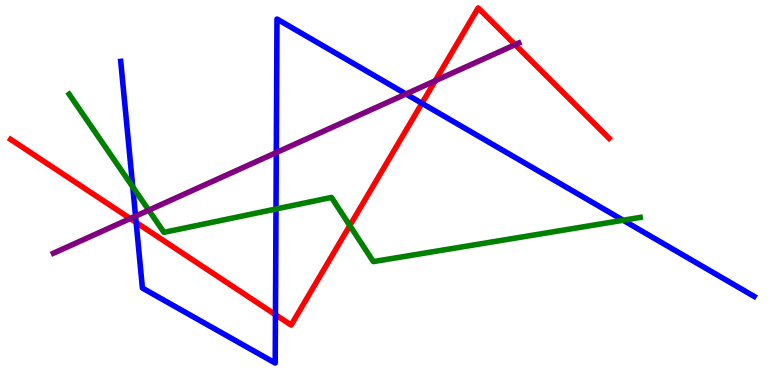[{'lines': ['blue', 'red'], 'intersections': [{'x': 1.76, 'y': 4.22}, {'x': 3.55, 'y': 1.83}, {'x': 5.44, 'y': 7.32}]}, {'lines': ['green', 'red'], 'intersections': [{'x': 4.51, 'y': 4.14}]}, {'lines': ['purple', 'red'], 'intersections': [{'x': 1.68, 'y': 4.32}, {'x': 5.62, 'y': 7.9}, {'x': 6.65, 'y': 8.84}]}, {'lines': ['blue', 'green'], 'intersections': [{'x': 1.71, 'y': 5.15}, {'x': 3.56, 'y': 4.57}, {'x': 8.04, 'y': 4.28}]}, {'lines': ['blue', 'purple'], 'intersections': [{'x': 1.75, 'y': 4.39}, {'x': 3.57, 'y': 6.04}, {'x': 5.24, 'y': 7.56}]}, {'lines': ['green', 'purple'], 'intersections': [{'x': 1.92, 'y': 4.54}]}]